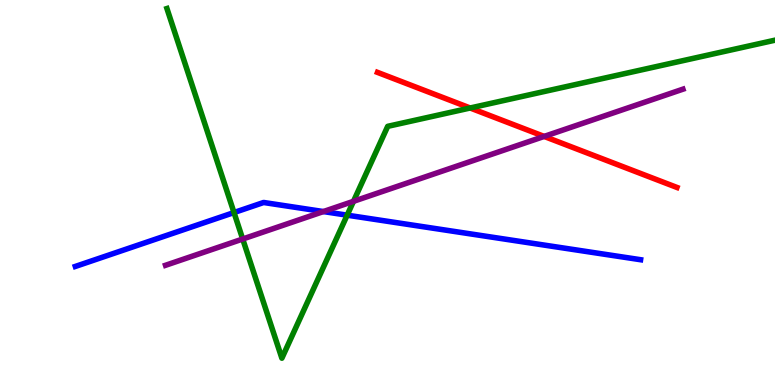[{'lines': ['blue', 'red'], 'intersections': []}, {'lines': ['green', 'red'], 'intersections': [{'x': 6.07, 'y': 7.2}]}, {'lines': ['purple', 'red'], 'intersections': [{'x': 7.02, 'y': 6.46}]}, {'lines': ['blue', 'green'], 'intersections': [{'x': 3.02, 'y': 4.48}, {'x': 4.48, 'y': 4.41}]}, {'lines': ['blue', 'purple'], 'intersections': [{'x': 4.17, 'y': 4.5}]}, {'lines': ['green', 'purple'], 'intersections': [{'x': 3.13, 'y': 3.79}, {'x': 4.56, 'y': 4.77}]}]